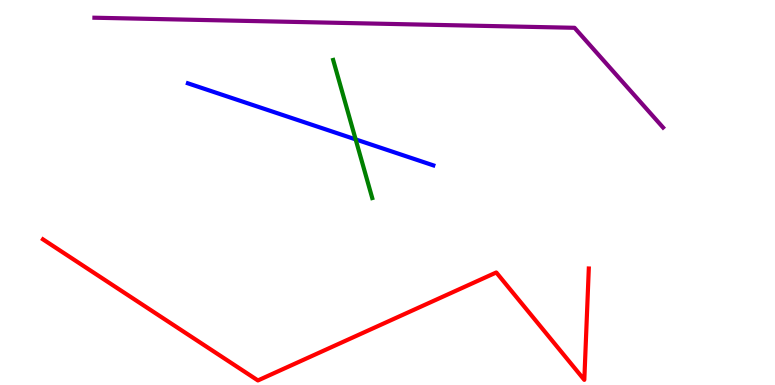[{'lines': ['blue', 'red'], 'intersections': []}, {'lines': ['green', 'red'], 'intersections': []}, {'lines': ['purple', 'red'], 'intersections': []}, {'lines': ['blue', 'green'], 'intersections': [{'x': 4.59, 'y': 6.38}]}, {'lines': ['blue', 'purple'], 'intersections': []}, {'lines': ['green', 'purple'], 'intersections': []}]